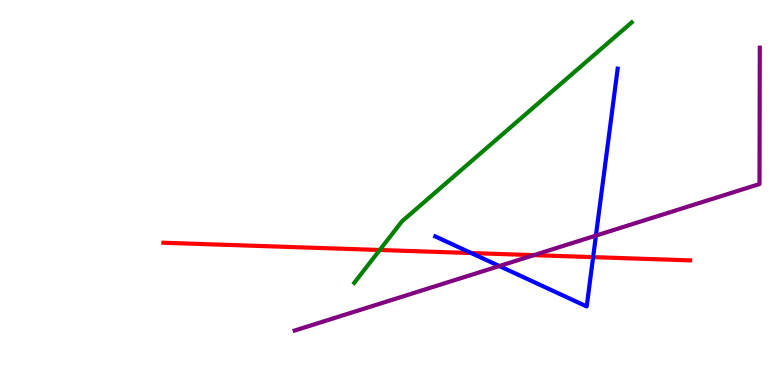[{'lines': ['blue', 'red'], 'intersections': [{'x': 6.08, 'y': 3.43}, {'x': 7.65, 'y': 3.32}]}, {'lines': ['green', 'red'], 'intersections': [{'x': 4.9, 'y': 3.51}]}, {'lines': ['purple', 'red'], 'intersections': [{'x': 6.89, 'y': 3.37}]}, {'lines': ['blue', 'green'], 'intersections': []}, {'lines': ['blue', 'purple'], 'intersections': [{'x': 6.44, 'y': 3.09}, {'x': 7.69, 'y': 3.88}]}, {'lines': ['green', 'purple'], 'intersections': []}]